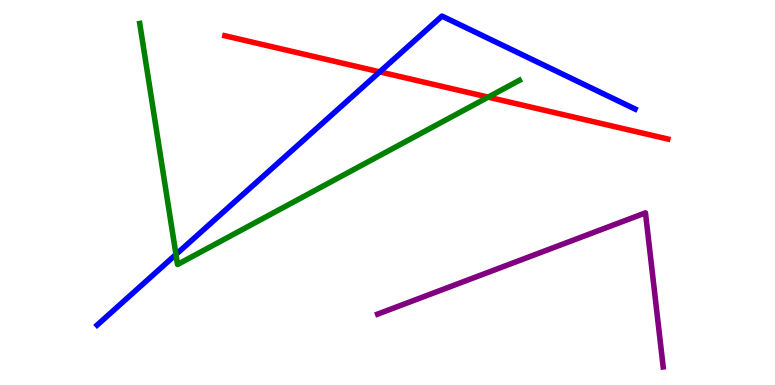[{'lines': ['blue', 'red'], 'intersections': [{'x': 4.9, 'y': 8.13}]}, {'lines': ['green', 'red'], 'intersections': [{'x': 6.3, 'y': 7.48}]}, {'lines': ['purple', 'red'], 'intersections': []}, {'lines': ['blue', 'green'], 'intersections': [{'x': 2.27, 'y': 3.39}]}, {'lines': ['blue', 'purple'], 'intersections': []}, {'lines': ['green', 'purple'], 'intersections': []}]